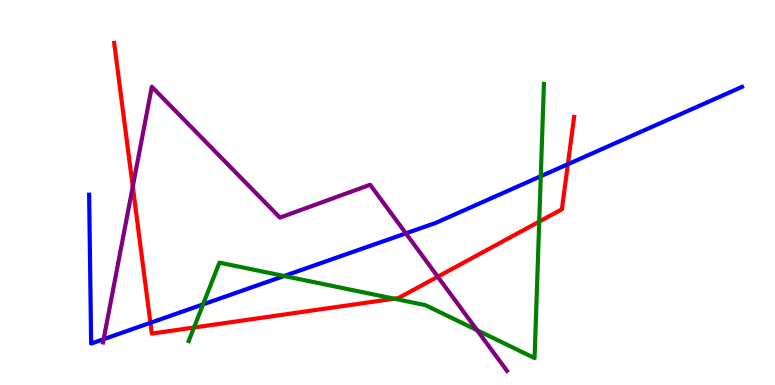[{'lines': ['blue', 'red'], 'intersections': [{'x': 1.94, 'y': 1.62}, {'x': 7.33, 'y': 5.73}]}, {'lines': ['green', 'red'], 'intersections': [{'x': 2.5, 'y': 1.49}, {'x': 5.09, 'y': 2.24}, {'x': 6.96, 'y': 4.24}]}, {'lines': ['purple', 'red'], 'intersections': [{'x': 1.71, 'y': 5.15}, {'x': 5.65, 'y': 2.81}]}, {'lines': ['blue', 'green'], 'intersections': [{'x': 2.62, 'y': 2.09}, {'x': 3.67, 'y': 2.83}, {'x': 6.98, 'y': 5.42}]}, {'lines': ['blue', 'purple'], 'intersections': [{'x': 1.34, 'y': 1.19}, {'x': 5.24, 'y': 3.94}]}, {'lines': ['green', 'purple'], 'intersections': [{'x': 6.16, 'y': 1.42}]}]